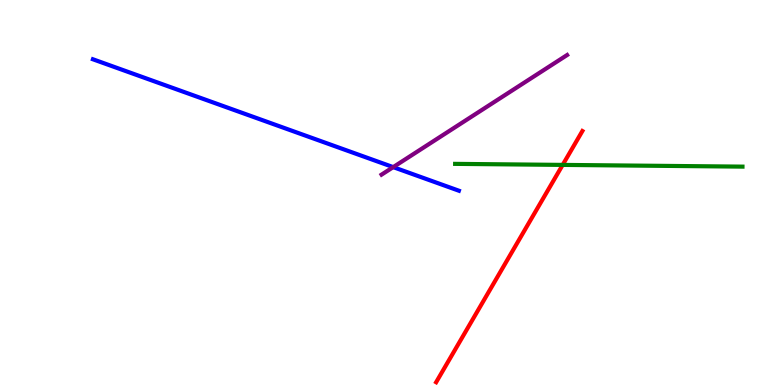[{'lines': ['blue', 'red'], 'intersections': []}, {'lines': ['green', 'red'], 'intersections': [{'x': 7.26, 'y': 5.72}]}, {'lines': ['purple', 'red'], 'intersections': []}, {'lines': ['blue', 'green'], 'intersections': []}, {'lines': ['blue', 'purple'], 'intersections': [{'x': 5.07, 'y': 5.66}]}, {'lines': ['green', 'purple'], 'intersections': []}]